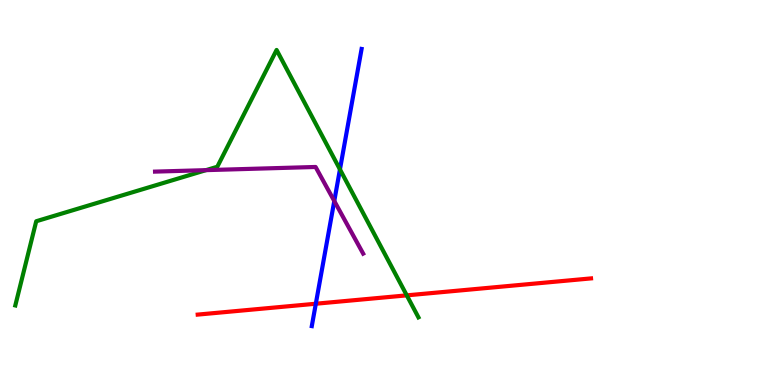[{'lines': ['blue', 'red'], 'intersections': [{'x': 4.08, 'y': 2.11}]}, {'lines': ['green', 'red'], 'intersections': [{'x': 5.25, 'y': 2.33}]}, {'lines': ['purple', 'red'], 'intersections': []}, {'lines': ['blue', 'green'], 'intersections': [{'x': 4.39, 'y': 5.6}]}, {'lines': ['blue', 'purple'], 'intersections': [{'x': 4.31, 'y': 4.78}]}, {'lines': ['green', 'purple'], 'intersections': [{'x': 2.66, 'y': 5.58}]}]